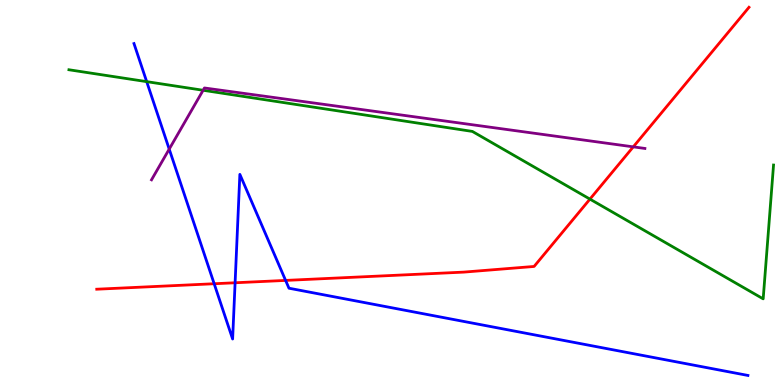[{'lines': ['blue', 'red'], 'intersections': [{'x': 2.76, 'y': 2.63}, {'x': 3.03, 'y': 2.66}, {'x': 3.69, 'y': 2.72}]}, {'lines': ['green', 'red'], 'intersections': [{'x': 7.61, 'y': 4.83}]}, {'lines': ['purple', 'red'], 'intersections': [{'x': 8.17, 'y': 6.19}]}, {'lines': ['blue', 'green'], 'intersections': [{'x': 1.89, 'y': 7.88}]}, {'lines': ['blue', 'purple'], 'intersections': [{'x': 2.18, 'y': 6.13}]}, {'lines': ['green', 'purple'], 'intersections': [{'x': 2.62, 'y': 7.66}]}]